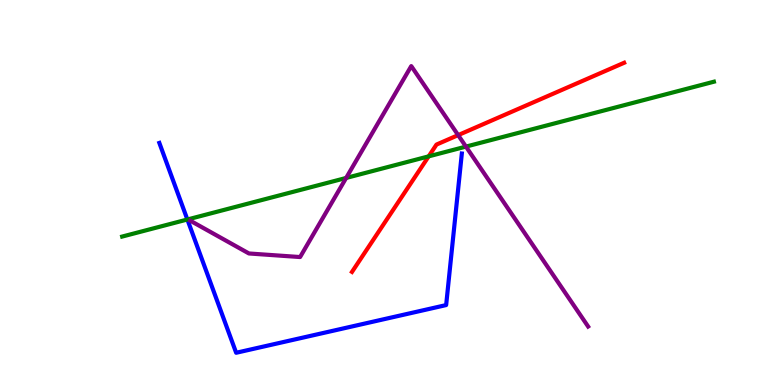[{'lines': ['blue', 'red'], 'intersections': []}, {'lines': ['green', 'red'], 'intersections': [{'x': 5.53, 'y': 5.94}]}, {'lines': ['purple', 'red'], 'intersections': [{'x': 5.91, 'y': 6.49}]}, {'lines': ['blue', 'green'], 'intersections': [{'x': 2.42, 'y': 4.3}]}, {'lines': ['blue', 'purple'], 'intersections': []}, {'lines': ['green', 'purple'], 'intersections': [{'x': 4.47, 'y': 5.38}, {'x': 6.01, 'y': 6.19}]}]